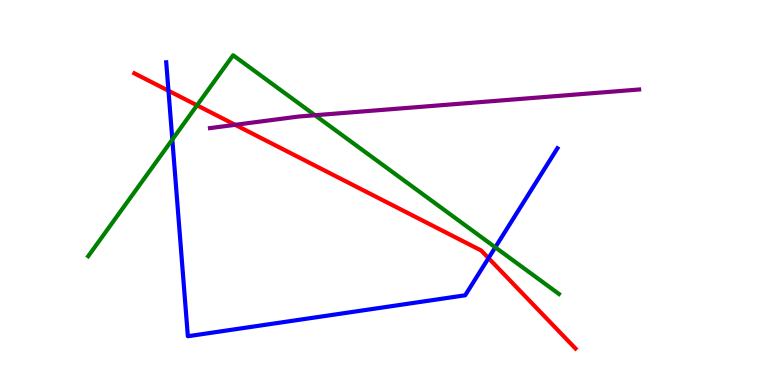[{'lines': ['blue', 'red'], 'intersections': [{'x': 2.17, 'y': 7.64}, {'x': 6.3, 'y': 3.3}]}, {'lines': ['green', 'red'], 'intersections': [{'x': 2.54, 'y': 7.26}]}, {'lines': ['purple', 'red'], 'intersections': [{'x': 3.03, 'y': 6.76}]}, {'lines': ['blue', 'green'], 'intersections': [{'x': 2.22, 'y': 6.37}, {'x': 6.39, 'y': 3.58}]}, {'lines': ['blue', 'purple'], 'intersections': []}, {'lines': ['green', 'purple'], 'intersections': [{'x': 4.06, 'y': 7.01}]}]